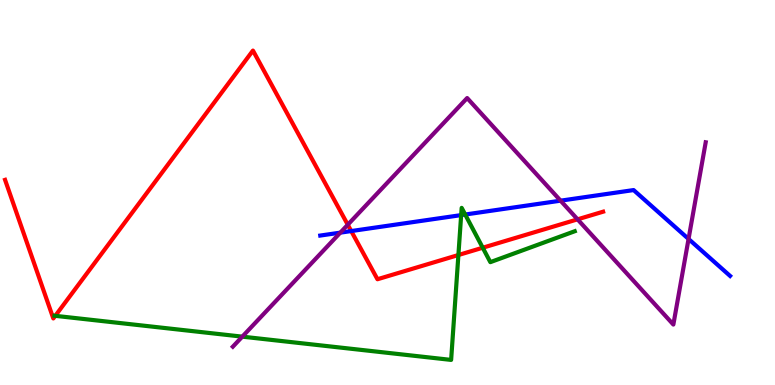[{'lines': ['blue', 'red'], 'intersections': [{'x': 4.53, 'y': 4.0}]}, {'lines': ['green', 'red'], 'intersections': [{'x': 0.713, 'y': 1.8}, {'x': 5.91, 'y': 3.38}, {'x': 6.23, 'y': 3.57}]}, {'lines': ['purple', 'red'], 'intersections': [{'x': 4.49, 'y': 4.16}, {'x': 7.45, 'y': 4.3}]}, {'lines': ['blue', 'green'], 'intersections': [{'x': 5.95, 'y': 4.41}, {'x': 6.0, 'y': 4.43}]}, {'lines': ['blue', 'purple'], 'intersections': [{'x': 4.39, 'y': 3.96}, {'x': 7.23, 'y': 4.79}, {'x': 8.88, 'y': 3.79}]}, {'lines': ['green', 'purple'], 'intersections': [{'x': 3.13, 'y': 1.26}]}]